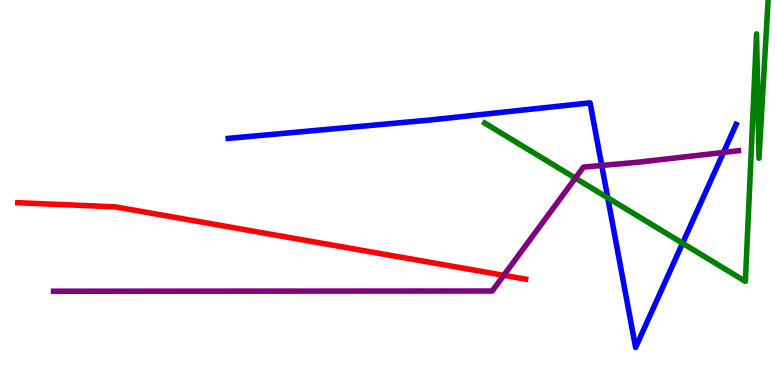[{'lines': ['blue', 'red'], 'intersections': []}, {'lines': ['green', 'red'], 'intersections': []}, {'lines': ['purple', 'red'], 'intersections': [{'x': 6.5, 'y': 2.85}]}, {'lines': ['blue', 'green'], 'intersections': [{'x': 7.84, 'y': 4.86}, {'x': 8.81, 'y': 3.68}]}, {'lines': ['blue', 'purple'], 'intersections': [{'x': 7.76, 'y': 5.7}, {'x': 9.34, 'y': 6.04}]}, {'lines': ['green', 'purple'], 'intersections': [{'x': 7.42, 'y': 5.37}]}]